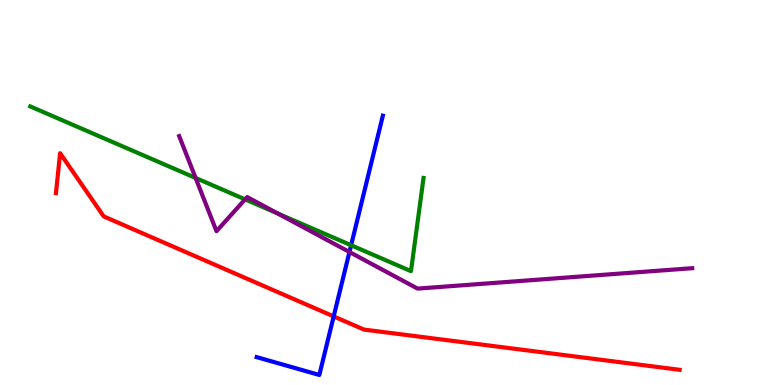[{'lines': ['blue', 'red'], 'intersections': [{'x': 4.31, 'y': 1.78}]}, {'lines': ['green', 'red'], 'intersections': []}, {'lines': ['purple', 'red'], 'intersections': []}, {'lines': ['blue', 'green'], 'intersections': [{'x': 4.53, 'y': 3.63}]}, {'lines': ['blue', 'purple'], 'intersections': [{'x': 4.51, 'y': 3.45}]}, {'lines': ['green', 'purple'], 'intersections': [{'x': 2.52, 'y': 5.38}, {'x': 3.16, 'y': 4.82}, {'x': 3.58, 'y': 4.45}]}]